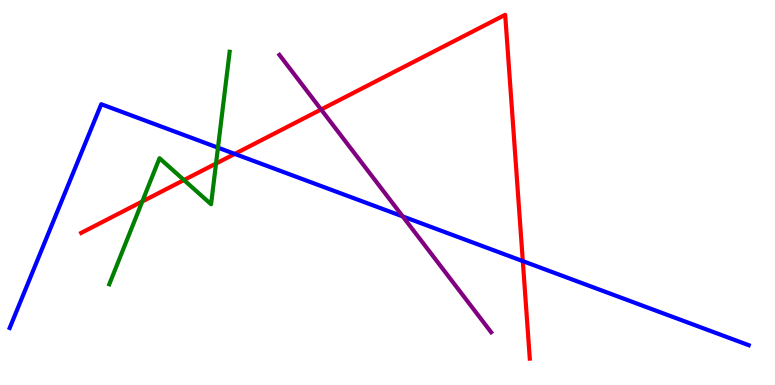[{'lines': ['blue', 'red'], 'intersections': [{'x': 3.03, 'y': 6.0}, {'x': 6.75, 'y': 3.22}]}, {'lines': ['green', 'red'], 'intersections': [{'x': 1.84, 'y': 4.77}, {'x': 2.37, 'y': 5.32}, {'x': 2.79, 'y': 5.75}]}, {'lines': ['purple', 'red'], 'intersections': [{'x': 4.14, 'y': 7.16}]}, {'lines': ['blue', 'green'], 'intersections': [{'x': 2.81, 'y': 6.16}]}, {'lines': ['blue', 'purple'], 'intersections': [{'x': 5.2, 'y': 4.38}]}, {'lines': ['green', 'purple'], 'intersections': []}]